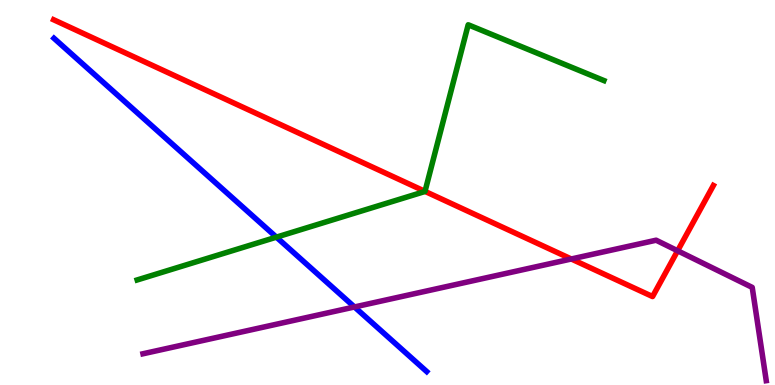[{'lines': ['blue', 'red'], 'intersections': []}, {'lines': ['green', 'red'], 'intersections': [{'x': 5.48, 'y': 5.03}]}, {'lines': ['purple', 'red'], 'intersections': [{'x': 7.37, 'y': 3.27}, {'x': 8.74, 'y': 3.49}]}, {'lines': ['blue', 'green'], 'intersections': [{'x': 3.57, 'y': 3.84}]}, {'lines': ['blue', 'purple'], 'intersections': [{'x': 4.57, 'y': 2.03}]}, {'lines': ['green', 'purple'], 'intersections': []}]